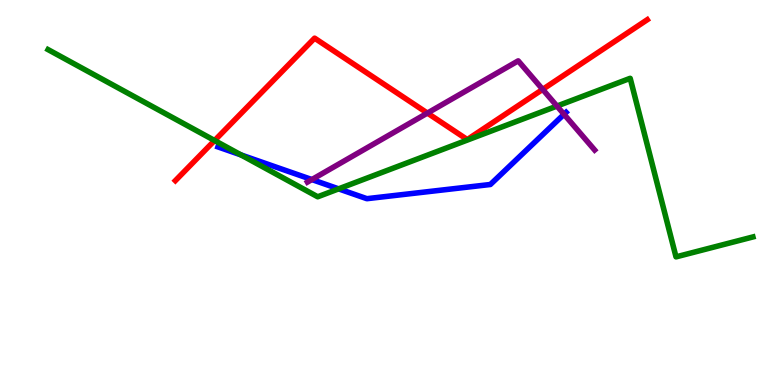[{'lines': ['blue', 'red'], 'intersections': []}, {'lines': ['green', 'red'], 'intersections': [{'x': 2.77, 'y': 6.35}]}, {'lines': ['purple', 'red'], 'intersections': [{'x': 5.52, 'y': 7.06}, {'x': 7.0, 'y': 7.68}]}, {'lines': ['blue', 'green'], 'intersections': [{'x': 3.11, 'y': 5.98}, {'x': 4.37, 'y': 5.09}]}, {'lines': ['blue', 'purple'], 'intersections': [{'x': 4.02, 'y': 5.34}, {'x': 7.28, 'y': 7.03}]}, {'lines': ['green', 'purple'], 'intersections': [{'x': 7.19, 'y': 7.24}]}]